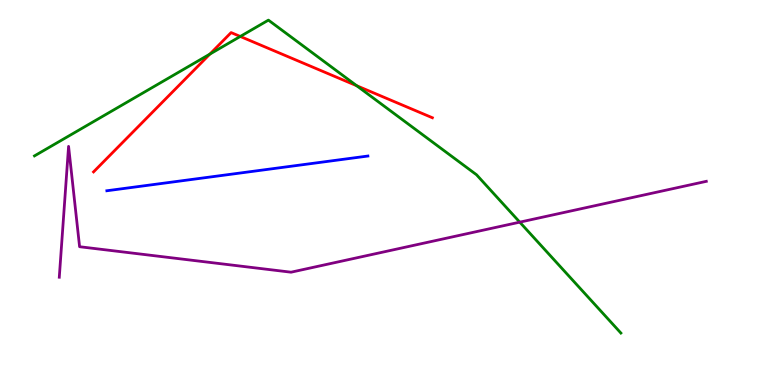[{'lines': ['blue', 'red'], 'intersections': []}, {'lines': ['green', 'red'], 'intersections': [{'x': 2.71, 'y': 8.59}, {'x': 3.1, 'y': 9.05}, {'x': 4.6, 'y': 7.77}]}, {'lines': ['purple', 'red'], 'intersections': []}, {'lines': ['blue', 'green'], 'intersections': []}, {'lines': ['blue', 'purple'], 'intersections': []}, {'lines': ['green', 'purple'], 'intersections': [{'x': 6.71, 'y': 4.23}]}]